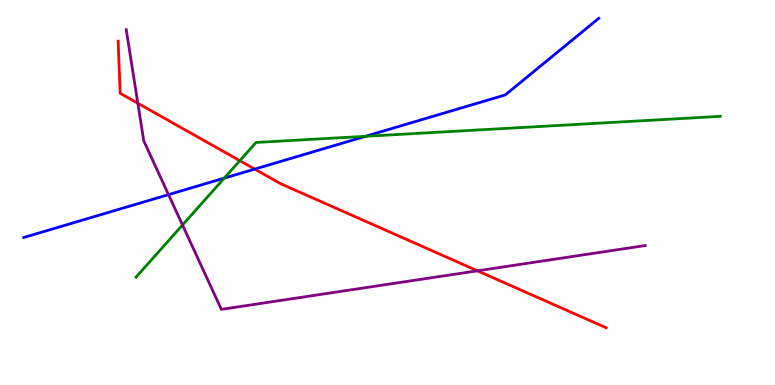[{'lines': ['blue', 'red'], 'intersections': [{'x': 3.29, 'y': 5.61}]}, {'lines': ['green', 'red'], 'intersections': [{'x': 3.09, 'y': 5.83}]}, {'lines': ['purple', 'red'], 'intersections': [{'x': 1.78, 'y': 7.32}, {'x': 6.16, 'y': 2.97}]}, {'lines': ['blue', 'green'], 'intersections': [{'x': 2.89, 'y': 5.37}, {'x': 4.72, 'y': 6.46}]}, {'lines': ['blue', 'purple'], 'intersections': [{'x': 2.17, 'y': 4.94}]}, {'lines': ['green', 'purple'], 'intersections': [{'x': 2.35, 'y': 4.16}]}]